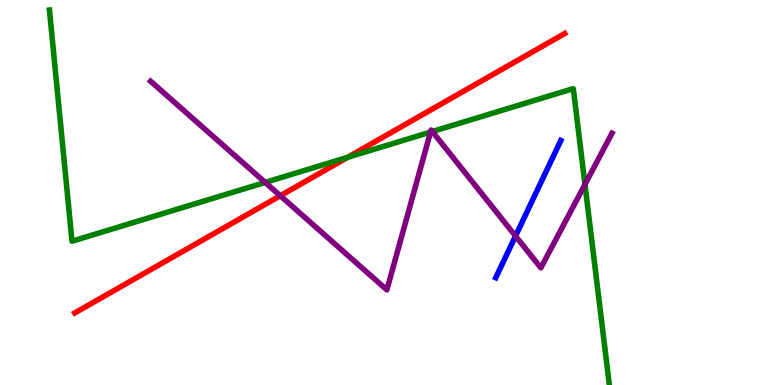[{'lines': ['blue', 'red'], 'intersections': []}, {'lines': ['green', 'red'], 'intersections': [{'x': 4.49, 'y': 5.91}]}, {'lines': ['purple', 'red'], 'intersections': [{'x': 3.62, 'y': 4.92}]}, {'lines': ['blue', 'green'], 'intersections': []}, {'lines': ['blue', 'purple'], 'intersections': [{'x': 6.65, 'y': 3.87}]}, {'lines': ['green', 'purple'], 'intersections': [{'x': 3.42, 'y': 5.26}, {'x': 5.56, 'y': 6.57}, {'x': 5.58, 'y': 6.58}, {'x': 7.55, 'y': 5.21}]}]